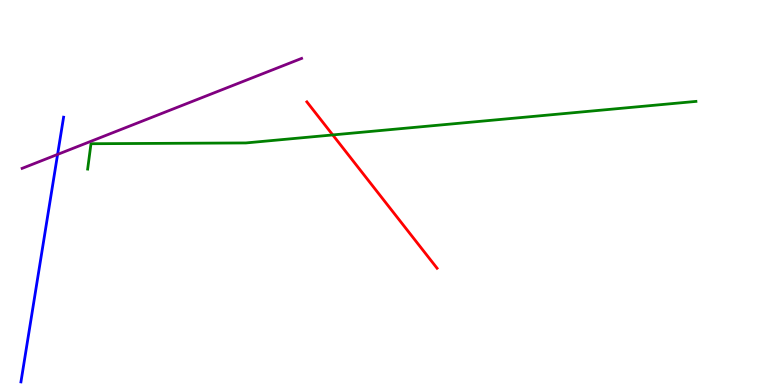[{'lines': ['blue', 'red'], 'intersections': []}, {'lines': ['green', 'red'], 'intersections': [{'x': 4.29, 'y': 6.5}]}, {'lines': ['purple', 'red'], 'intersections': []}, {'lines': ['blue', 'green'], 'intersections': []}, {'lines': ['blue', 'purple'], 'intersections': [{'x': 0.743, 'y': 5.99}]}, {'lines': ['green', 'purple'], 'intersections': []}]